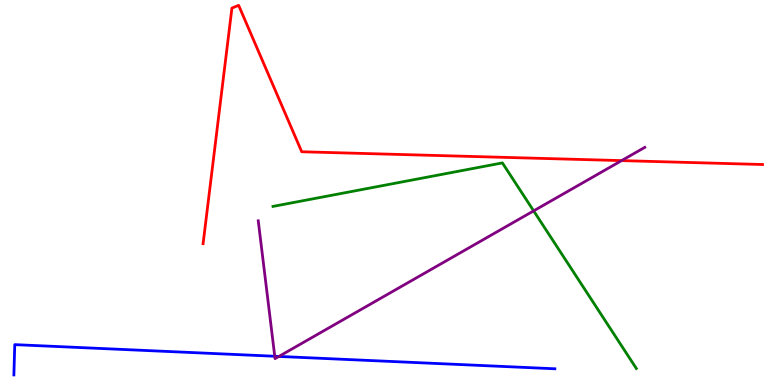[{'lines': ['blue', 'red'], 'intersections': []}, {'lines': ['green', 'red'], 'intersections': []}, {'lines': ['purple', 'red'], 'intersections': [{'x': 8.02, 'y': 5.83}]}, {'lines': ['blue', 'green'], 'intersections': []}, {'lines': ['blue', 'purple'], 'intersections': [{'x': 3.55, 'y': 0.747}, {'x': 3.6, 'y': 0.742}]}, {'lines': ['green', 'purple'], 'intersections': [{'x': 6.89, 'y': 4.52}]}]